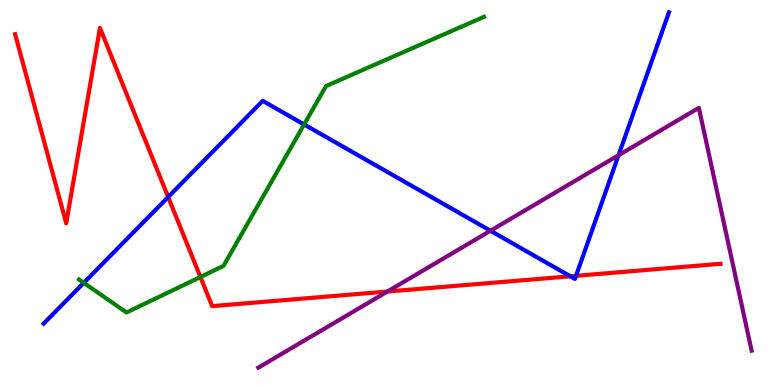[{'lines': ['blue', 'red'], 'intersections': [{'x': 2.17, 'y': 4.88}, {'x': 7.36, 'y': 2.82}, {'x': 7.43, 'y': 2.84}]}, {'lines': ['green', 'red'], 'intersections': [{'x': 2.59, 'y': 2.81}]}, {'lines': ['purple', 'red'], 'intersections': [{'x': 5.0, 'y': 2.43}]}, {'lines': ['blue', 'green'], 'intersections': [{'x': 1.08, 'y': 2.65}, {'x': 3.92, 'y': 6.77}]}, {'lines': ['blue', 'purple'], 'intersections': [{'x': 6.33, 'y': 4.01}, {'x': 7.98, 'y': 5.97}]}, {'lines': ['green', 'purple'], 'intersections': []}]